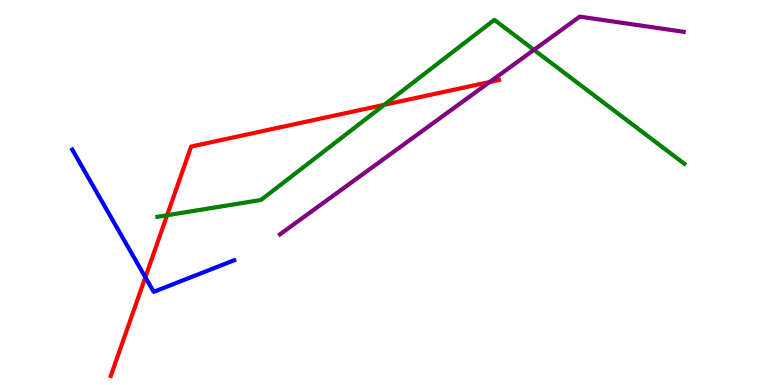[{'lines': ['blue', 'red'], 'intersections': [{'x': 1.88, 'y': 2.8}]}, {'lines': ['green', 'red'], 'intersections': [{'x': 2.16, 'y': 4.41}, {'x': 4.96, 'y': 7.28}]}, {'lines': ['purple', 'red'], 'intersections': [{'x': 6.32, 'y': 7.87}]}, {'lines': ['blue', 'green'], 'intersections': []}, {'lines': ['blue', 'purple'], 'intersections': []}, {'lines': ['green', 'purple'], 'intersections': [{'x': 6.89, 'y': 8.7}]}]